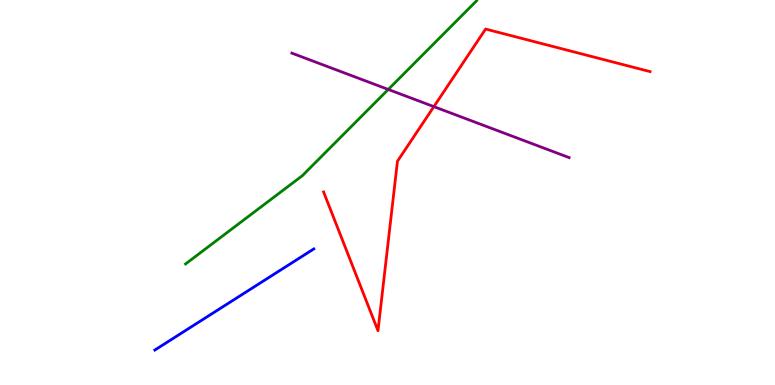[{'lines': ['blue', 'red'], 'intersections': []}, {'lines': ['green', 'red'], 'intersections': []}, {'lines': ['purple', 'red'], 'intersections': [{'x': 5.6, 'y': 7.23}]}, {'lines': ['blue', 'green'], 'intersections': []}, {'lines': ['blue', 'purple'], 'intersections': []}, {'lines': ['green', 'purple'], 'intersections': [{'x': 5.01, 'y': 7.68}]}]